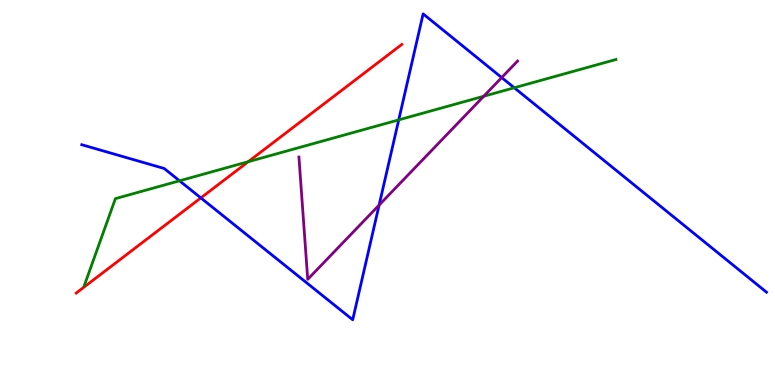[{'lines': ['blue', 'red'], 'intersections': [{'x': 2.59, 'y': 4.86}]}, {'lines': ['green', 'red'], 'intersections': [{'x': 3.2, 'y': 5.8}]}, {'lines': ['purple', 'red'], 'intersections': []}, {'lines': ['blue', 'green'], 'intersections': [{'x': 2.32, 'y': 5.3}, {'x': 5.14, 'y': 6.89}, {'x': 6.64, 'y': 7.72}]}, {'lines': ['blue', 'purple'], 'intersections': [{'x': 4.89, 'y': 4.67}, {'x': 6.47, 'y': 7.99}]}, {'lines': ['green', 'purple'], 'intersections': [{'x': 6.24, 'y': 7.5}]}]